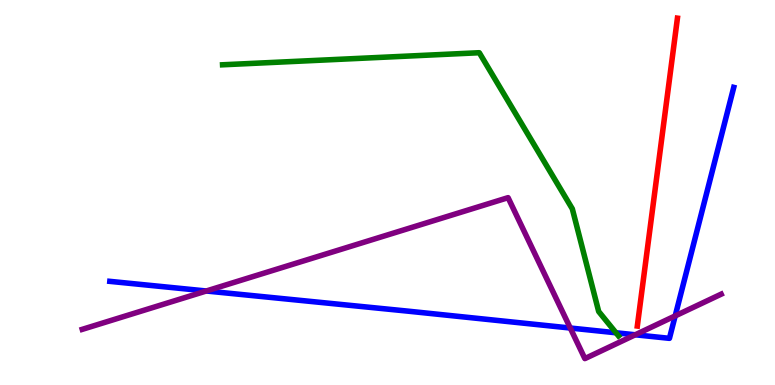[{'lines': ['blue', 'red'], 'intersections': []}, {'lines': ['green', 'red'], 'intersections': []}, {'lines': ['purple', 'red'], 'intersections': []}, {'lines': ['blue', 'green'], 'intersections': [{'x': 7.95, 'y': 1.36}]}, {'lines': ['blue', 'purple'], 'intersections': [{'x': 2.66, 'y': 2.44}, {'x': 7.36, 'y': 1.48}, {'x': 8.2, 'y': 1.3}, {'x': 8.71, 'y': 1.79}]}, {'lines': ['green', 'purple'], 'intersections': []}]